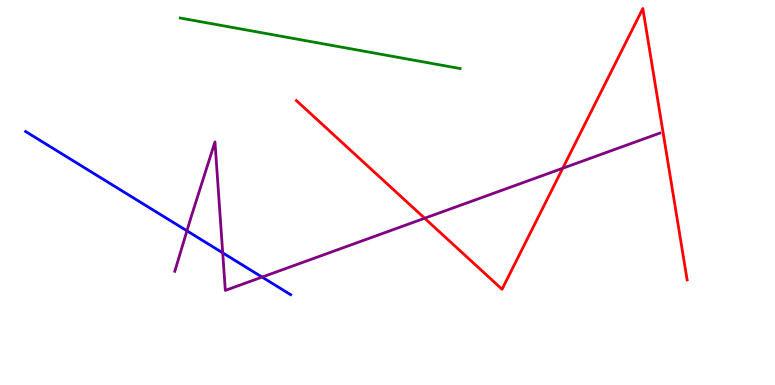[{'lines': ['blue', 'red'], 'intersections': []}, {'lines': ['green', 'red'], 'intersections': []}, {'lines': ['purple', 'red'], 'intersections': [{'x': 5.48, 'y': 4.33}, {'x': 7.26, 'y': 5.63}]}, {'lines': ['blue', 'green'], 'intersections': []}, {'lines': ['blue', 'purple'], 'intersections': [{'x': 2.41, 'y': 4.0}, {'x': 2.87, 'y': 3.43}, {'x': 3.38, 'y': 2.8}]}, {'lines': ['green', 'purple'], 'intersections': []}]